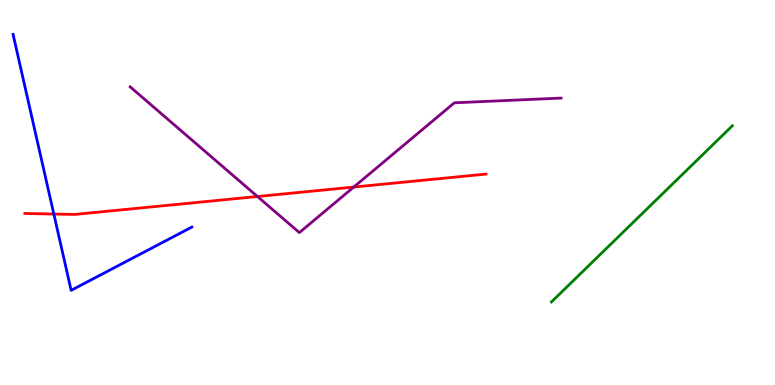[{'lines': ['blue', 'red'], 'intersections': [{'x': 0.695, 'y': 4.44}]}, {'lines': ['green', 'red'], 'intersections': []}, {'lines': ['purple', 'red'], 'intersections': [{'x': 3.32, 'y': 4.9}, {'x': 4.56, 'y': 5.14}]}, {'lines': ['blue', 'green'], 'intersections': []}, {'lines': ['blue', 'purple'], 'intersections': []}, {'lines': ['green', 'purple'], 'intersections': []}]